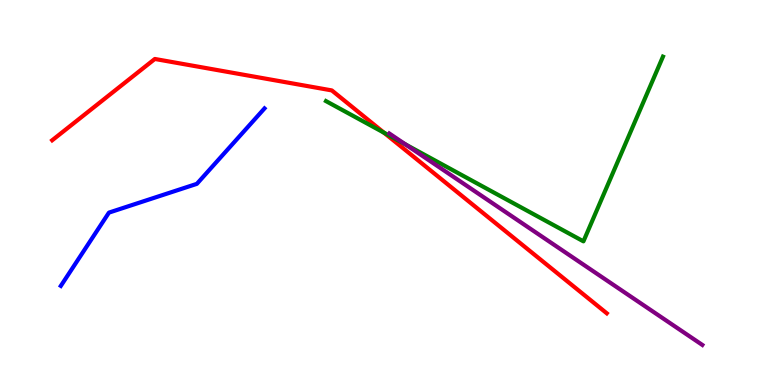[{'lines': ['blue', 'red'], 'intersections': []}, {'lines': ['green', 'red'], 'intersections': [{'x': 4.95, 'y': 6.55}]}, {'lines': ['purple', 'red'], 'intersections': []}, {'lines': ['blue', 'green'], 'intersections': []}, {'lines': ['blue', 'purple'], 'intersections': []}, {'lines': ['green', 'purple'], 'intersections': [{'x': 5.23, 'y': 6.25}]}]